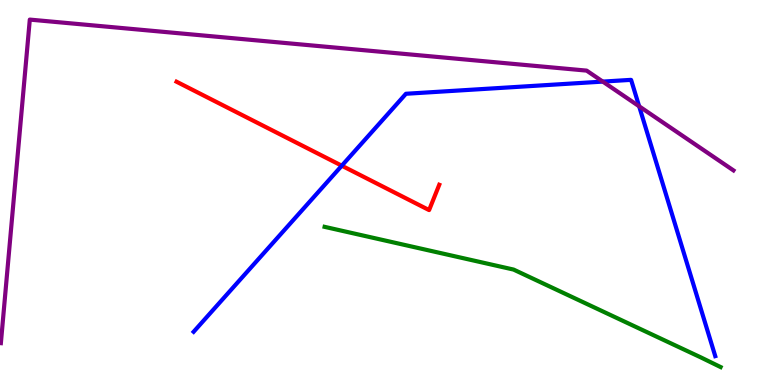[{'lines': ['blue', 'red'], 'intersections': [{'x': 4.41, 'y': 5.7}]}, {'lines': ['green', 'red'], 'intersections': []}, {'lines': ['purple', 'red'], 'intersections': []}, {'lines': ['blue', 'green'], 'intersections': []}, {'lines': ['blue', 'purple'], 'intersections': [{'x': 7.78, 'y': 7.88}, {'x': 8.25, 'y': 7.24}]}, {'lines': ['green', 'purple'], 'intersections': []}]